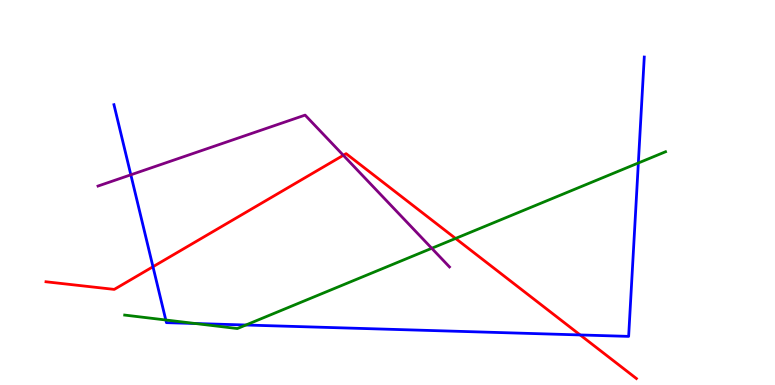[{'lines': ['blue', 'red'], 'intersections': [{'x': 1.97, 'y': 3.07}, {'x': 7.49, 'y': 1.3}]}, {'lines': ['green', 'red'], 'intersections': [{'x': 5.88, 'y': 3.81}]}, {'lines': ['purple', 'red'], 'intersections': [{'x': 4.43, 'y': 5.97}]}, {'lines': ['blue', 'green'], 'intersections': [{'x': 2.14, 'y': 1.69}, {'x': 2.52, 'y': 1.6}, {'x': 3.17, 'y': 1.56}, {'x': 8.24, 'y': 5.77}]}, {'lines': ['blue', 'purple'], 'intersections': [{'x': 1.69, 'y': 5.46}]}, {'lines': ['green', 'purple'], 'intersections': [{'x': 5.57, 'y': 3.55}]}]